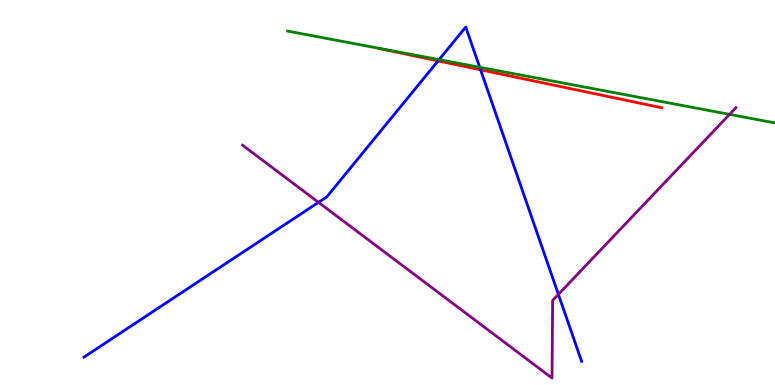[{'lines': ['blue', 'red'], 'intersections': [{'x': 5.65, 'y': 8.42}, {'x': 6.2, 'y': 8.19}]}, {'lines': ['green', 'red'], 'intersections': []}, {'lines': ['purple', 'red'], 'intersections': []}, {'lines': ['blue', 'green'], 'intersections': [{'x': 5.67, 'y': 8.45}, {'x': 6.19, 'y': 8.25}]}, {'lines': ['blue', 'purple'], 'intersections': [{'x': 4.11, 'y': 4.74}, {'x': 7.21, 'y': 2.35}]}, {'lines': ['green', 'purple'], 'intersections': [{'x': 9.41, 'y': 7.03}]}]